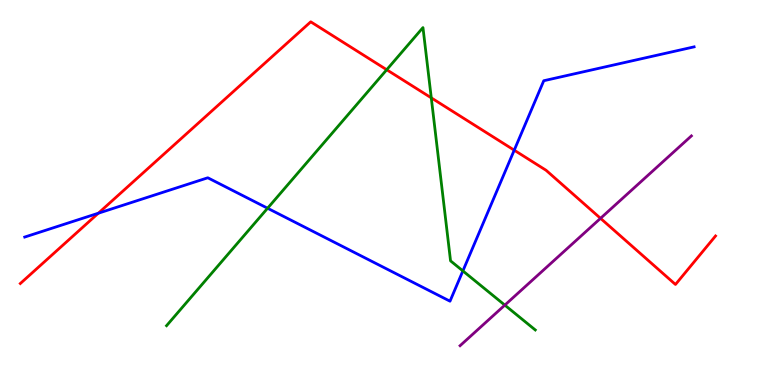[{'lines': ['blue', 'red'], 'intersections': [{'x': 1.27, 'y': 4.46}, {'x': 6.64, 'y': 6.1}]}, {'lines': ['green', 'red'], 'intersections': [{'x': 4.99, 'y': 8.19}, {'x': 5.56, 'y': 7.46}]}, {'lines': ['purple', 'red'], 'intersections': [{'x': 7.75, 'y': 4.33}]}, {'lines': ['blue', 'green'], 'intersections': [{'x': 3.45, 'y': 4.59}, {'x': 5.97, 'y': 2.96}]}, {'lines': ['blue', 'purple'], 'intersections': []}, {'lines': ['green', 'purple'], 'intersections': [{'x': 6.51, 'y': 2.07}]}]